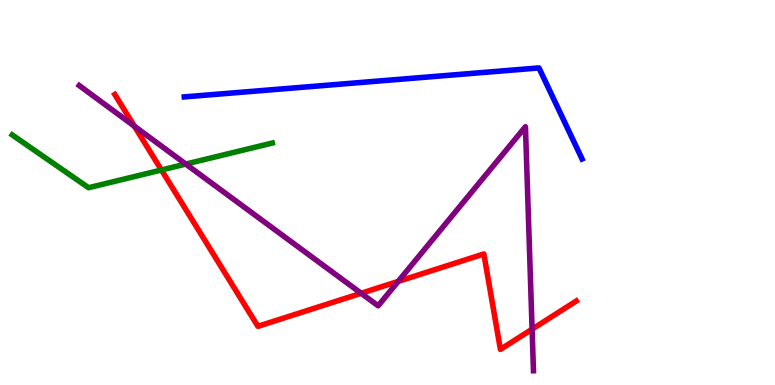[{'lines': ['blue', 'red'], 'intersections': []}, {'lines': ['green', 'red'], 'intersections': [{'x': 2.08, 'y': 5.58}]}, {'lines': ['purple', 'red'], 'intersections': [{'x': 1.73, 'y': 6.72}, {'x': 4.66, 'y': 2.38}, {'x': 5.14, 'y': 2.69}, {'x': 6.87, 'y': 1.45}]}, {'lines': ['blue', 'green'], 'intersections': []}, {'lines': ['blue', 'purple'], 'intersections': []}, {'lines': ['green', 'purple'], 'intersections': [{'x': 2.4, 'y': 5.74}]}]